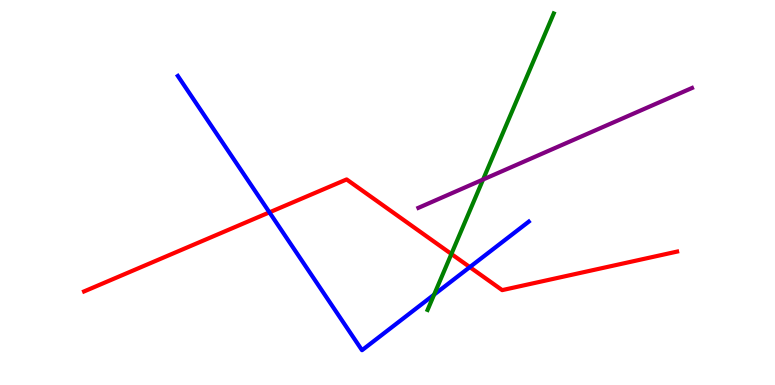[{'lines': ['blue', 'red'], 'intersections': [{'x': 3.48, 'y': 4.48}, {'x': 6.06, 'y': 3.06}]}, {'lines': ['green', 'red'], 'intersections': [{'x': 5.82, 'y': 3.4}]}, {'lines': ['purple', 'red'], 'intersections': []}, {'lines': ['blue', 'green'], 'intersections': [{'x': 5.6, 'y': 2.35}]}, {'lines': ['blue', 'purple'], 'intersections': []}, {'lines': ['green', 'purple'], 'intersections': [{'x': 6.23, 'y': 5.34}]}]